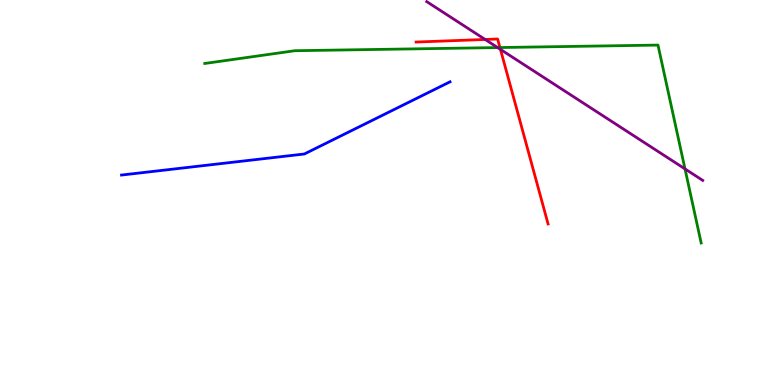[{'lines': ['blue', 'red'], 'intersections': []}, {'lines': ['green', 'red'], 'intersections': [{'x': 6.45, 'y': 8.77}]}, {'lines': ['purple', 'red'], 'intersections': [{'x': 6.26, 'y': 8.97}, {'x': 6.46, 'y': 8.72}]}, {'lines': ['blue', 'green'], 'intersections': []}, {'lines': ['blue', 'purple'], 'intersections': []}, {'lines': ['green', 'purple'], 'intersections': [{'x': 6.42, 'y': 8.76}, {'x': 8.84, 'y': 5.61}]}]